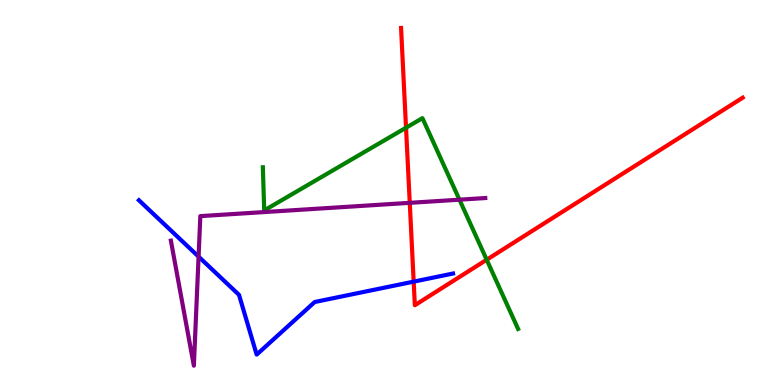[{'lines': ['blue', 'red'], 'intersections': [{'x': 5.34, 'y': 2.68}]}, {'lines': ['green', 'red'], 'intersections': [{'x': 5.24, 'y': 6.68}, {'x': 6.28, 'y': 3.25}]}, {'lines': ['purple', 'red'], 'intersections': [{'x': 5.29, 'y': 4.73}]}, {'lines': ['blue', 'green'], 'intersections': []}, {'lines': ['blue', 'purple'], 'intersections': [{'x': 2.56, 'y': 3.33}]}, {'lines': ['green', 'purple'], 'intersections': [{'x': 5.93, 'y': 4.81}]}]